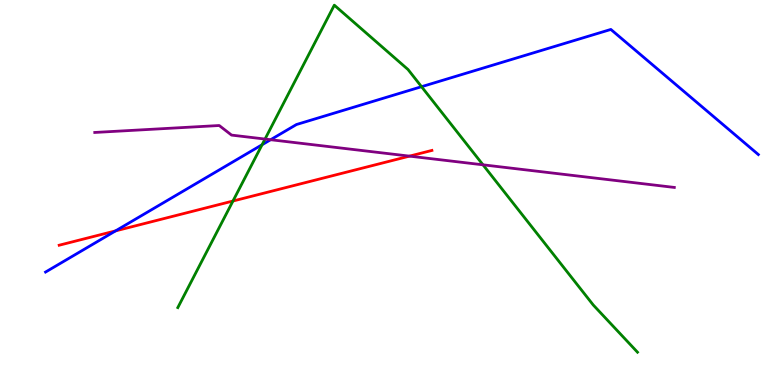[{'lines': ['blue', 'red'], 'intersections': [{'x': 1.49, 'y': 4.0}]}, {'lines': ['green', 'red'], 'intersections': [{'x': 3.01, 'y': 4.78}]}, {'lines': ['purple', 'red'], 'intersections': [{'x': 5.28, 'y': 5.94}]}, {'lines': ['blue', 'green'], 'intersections': [{'x': 3.38, 'y': 6.24}, {'x': 5.44, 'y': 7.75}]}, {'lines': ['blue', 'purple'], 'intersections': [{'x': 3.49, 'y': 6.37}]}, {'lines': ['green', 'purple'], 'intersections': [{'x': 3.42, 'y': 6.39}, {'x': 6.23, 'y': 5.72}]}]